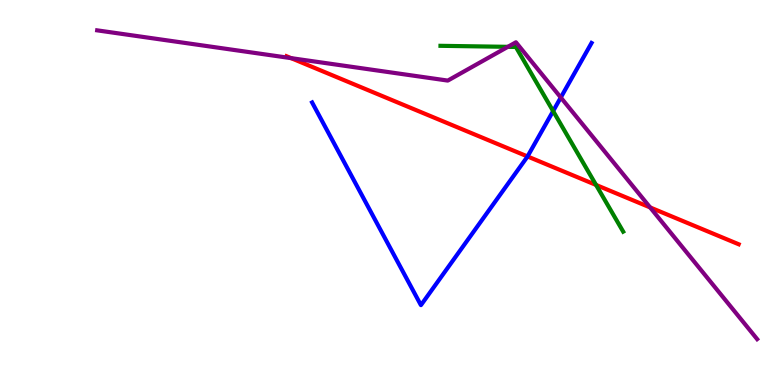[{'lines': ['blue', 'red'], 'intersections': [{'x': 6.81, 'y': 5.94}]}, {'lines': ['green', 'red'], 'intersections': [{'x': 7.69, 'y': 5.2}]}, {'lines': ['purple', 'red'], 'intersections': [{'x': 3.76, 'y': 8.49}, {'x': 8.39, 'y': 4.61}]}, {'lines': ['blue', 'green'], 'intersections': [{'x': 7.14, 'y': 7.11}]}, {'lines': ['blue', 'purple'], 'intersections': [{'x': 7.24, 'y': 7.47}]}, {'lines': ['green', 'purple'], 'intersections': [{'x': 6.55, 'y': 8.78}]}]